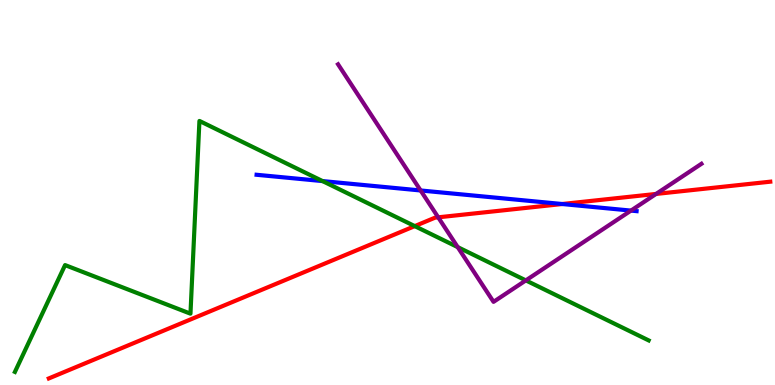[{'lines': ['blue', 'red'], 'intersections': [{'x': 7.25, 'y': 4.7}]}, {'lines': ['green', 'red'], 'intersections': [{'x': 5.35, 'y': 4.13}]}, {'lines': ['purple', 'red'], 'intersections': [{'x': 5.65, 'y': 4.36}, {'x': 8.47, 'y': 4.96}]}, {'lines': ['blue', 'green'], 'intersections': [{'x': 4.16, 'y': 5.3}]}, {'lines': ['blue', 'purple'], 'intersections': [{'x': 5.43, 'y': 5.05}, {'x': 8.14, 'y': 4.53}]}, {'lines': ['green', 'purple'], 'intersections': [{'x': 5.91, 'y': 3.58}, {'x': 6.79, 'y': 2.72}]}]